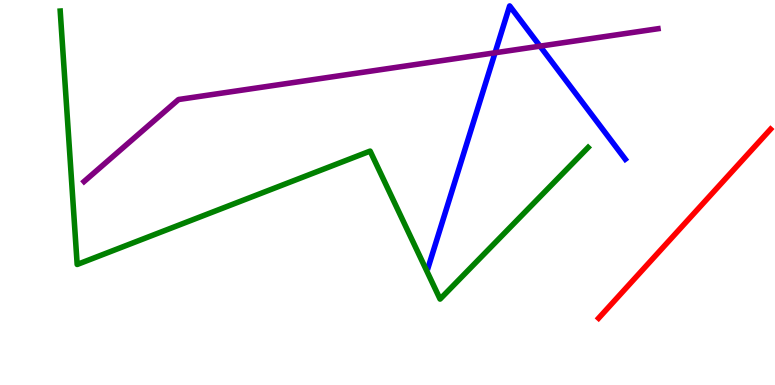[{'lines': ['blue', 'red'], 'intersections': []}, {'lines': ['green', 'red'], 'intersections': []}, {'lines': ['purple', 'red'], 'intersections': []}, {'lines': ['blue', 'green'], 'intersections': []}, {'lines': ['blue', 'purple'], 'intersections': [{'x': 6.39, 'y': 8.63}, {'x': 6.97, 'y': 8.8}]}, {'lines': ['green', 'purple'], 'intersections': []}]